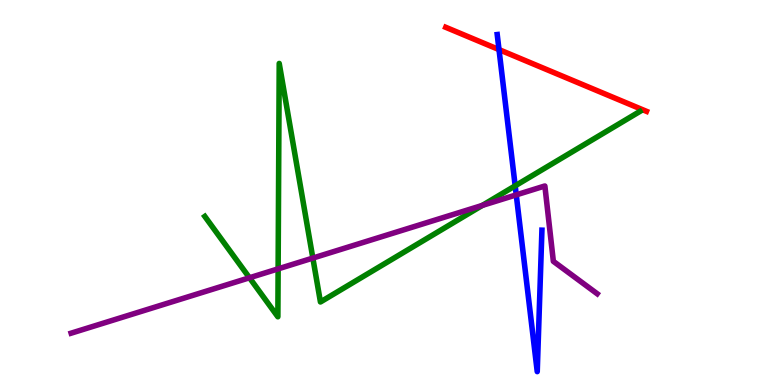[{'lines': ['blue', 'red'], 'intersections': [{'x': 6.44, 'y': 8.71}]}, {'lines': ['green', 'red'], 'intersections': []}, {'lines': ['purple', 'red'], 'intersections': []}, {'lines': ['blue', 'green'], 'intersections': [{'x': 6.65, 'y': 5.17}]}, {'lines': ['blue', 'purple'], 'intersections': [{'x': 6.66, 'y': 4.94}]}, {'lines': ['green', 'purple'], 'intersections': [{'x': 3.22, 'y': 2.79}, {'x': 3.59, 'y': 3.02}, {'x': 4.04, 'y': 3.3}, {'x': 6.22, 'y': 4.66}]}]